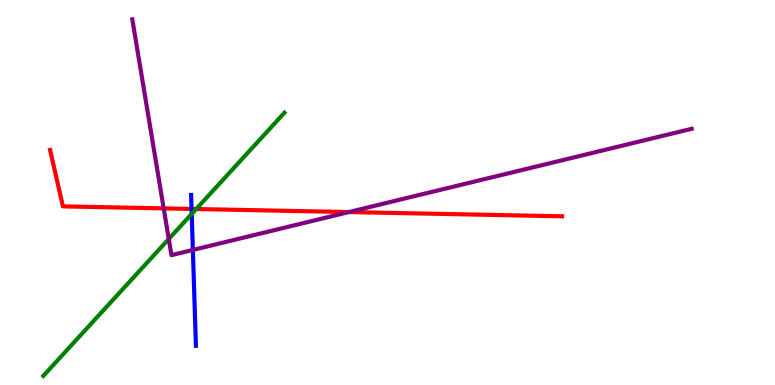[{'lines': ['blue', 'red'], 'intersections': [{'x': 2.47, 'y': 4.57}]}, {'lines': ['green', 'red'], 'intersections': [{'x': 2.53, 'y': 4.57}]}, {'lines': ['purple', 'red'], 'intersections': [{'x': 2.11, 'y': 4.59}, {'x': 4.5, 'y': 4.49}]}, {'lines': ['blue', 'green'], 'intersections': [{'x': 2.47, 'y': 4.44}]}, {'lines': ['blue', 'purple'], 'intersections': [{'x': 2.49, 'y': 3.51}]}, {'lines': ['green', 'purple'], 'intersections': [{'x': 2.18, 'y': 3.79}]}]